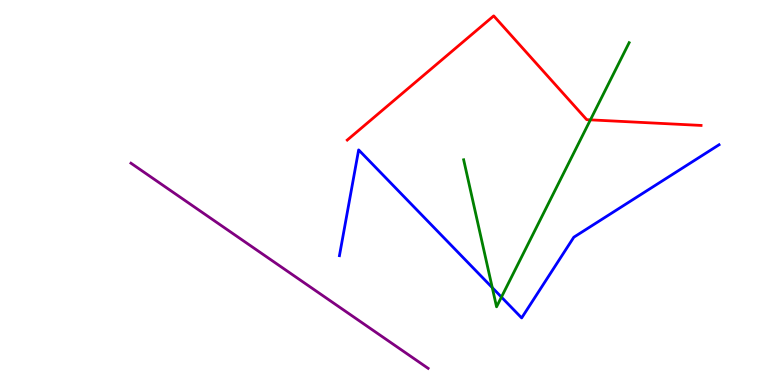[{'lines': ['blue', 'red'], 'intersections': []}, {'lines': ['green', 'red'], 'intersections': [{'x': 7.62, 'y': 6.89}]}, {'lines': ['purple', 'red'], 'intersections': []}, {'lines': ['blue', 'green'], 'intersections': [{'x': 6.35, 'y': 2.53}, {'x': 6.47, 'y': 2.28}]}, {'lines': ['blue', 'purple'], 'intersections': []}, {'lines': ['green', 'purple'], 'intersections': []}]